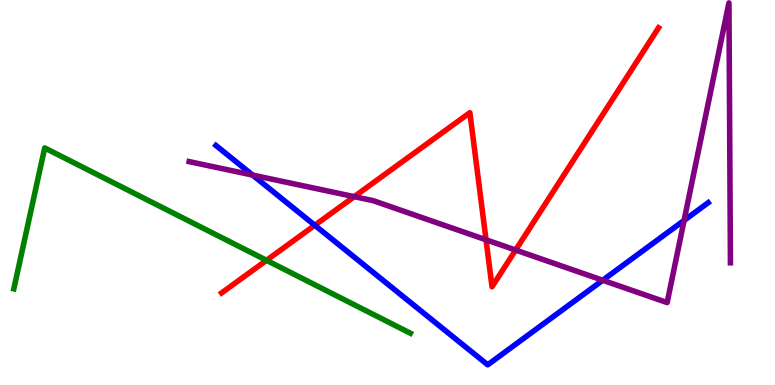[{'lines': ['blue', 'red'], 'intersections': [{'x': 4.06, 'y': 4.15}]}, {'lines': ['green', 'red'], 'intersections': [{'x': 3.44, 'y': 3.24}]}, {'lines': ['purple', 'red'], 'intersections': [{'x': 4.57, 'y': 4.89}, {'x': 6.27, 'y': 3.77}, {'x': 6.65, 'y': 3.51}]}, {'lines': ['blue', 'green'], 'intersections': []}, {'lines': ['blue', 'purple'], 'intersections': [{'x': 3.26, 'y': 5.45}, {'x': 7.78, 'y': 2.72}, {'x': 8.83, 'y': 4.27}]}, {'lines': ['green', 'purple'], 'intersections': []}]